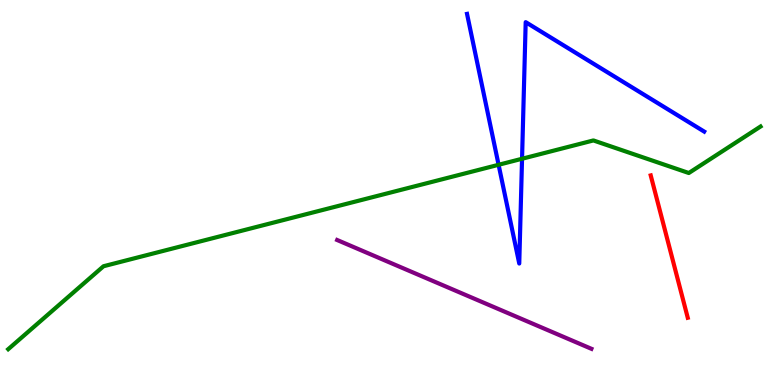[{'lines': ['blue', 'red'], 'intersections': []}, {'lines': ['green', 'red'], 'intersections': []}, {'lines': ['purple', 'red'], 'intersections': []}, {'lines': ['blue', 'green'], 'intersections': [{'x': 6.43, 'y': 5.72}, {'x': 6.74, 'y': 5.88}]}, {'lines': ['blue', 'purple'], 'intersections': []}, {'lines': ['green', 'purple'], 'intersections': []}]